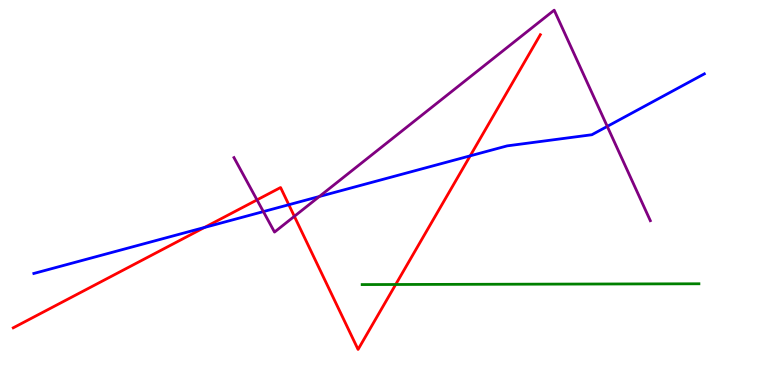[{'lines': ['blue', 'red'], 'intersections': [{'x': 2.64, 'y': 4.09}, {'x': 3.73, 'y': 4.68}, {'x': 6.07, 'y': 5.95}]}, {'lines': ['green', 'red'], 'intersections': [{'x': 5.11, 'y': 2.61}]}, {'lines': ['purple', 'red'], 'intersections': [{'x': 3.32, 'y': 4.81}, {'x': 3.8, 'y': 4.38}]}, {'lines': ['blue', 'green'], 'intersections': []}, {'lines': ['blue', 'purple'], 'intersections': [{'x': 3.4, 'y': 4.5}, {'x': 4.12, 'y': 4.9}, {'x': 7.84, 'y': 6.72}]}, {'lines': ['green', 'purple'], 'intersections': []}]